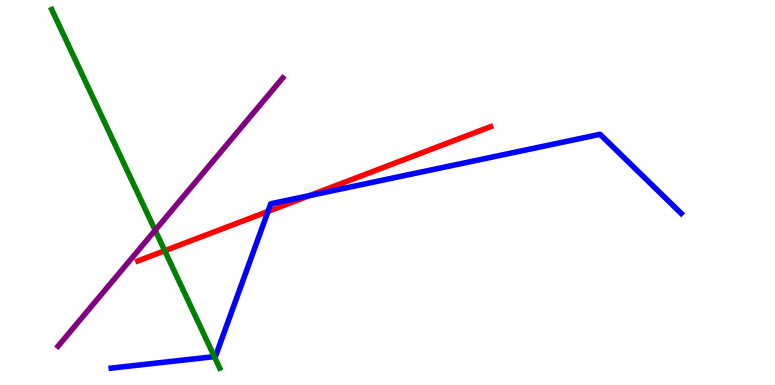[{'lines': ['blue', 'red'], 'intersections': [{'x': 3.46, 'y': 4.51}, {'x': 4.0, 'y': 4.92}]}, {'lines': ['green', 'red'], 'intersections': [{'x': 2.13, 'y': 3.49}]}, {'lines': ['purple', 'red'], 'intersections': []}, {'lines': ['blue', 'green'], 'intersections': [{'x': 2.77, 'y': 0.737}]}, {'lines': ['blue', 'purple'], 'intersections': []}, {'lines': ['green', 'purple'], 'intersections': [{'x': 2.0, 'y': 4.02}]}]